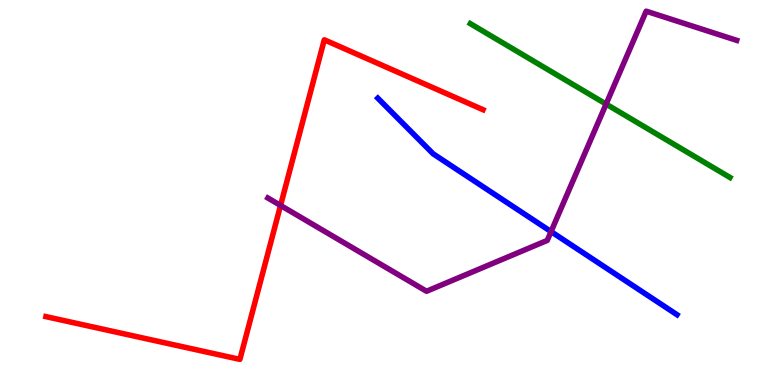[{'lines': ['blue', 'red'], 'intersections': []}, {'lines': ['green', 'red'], 'intersections': []}, {'lines': ['purple', 'red'], 'intersections': [{'x': 3.62, 'y': 4.66}]}, {'lines': ['blue', 'green'], 'intersections': []}, {'lines': ['blue', 'purple'], 'intersections': [{'x': 7.11, 'y': 3.98}]}, {'lines': ['green', 'purple'], 'intersections': [{'x': 7.82, 'y': 7.3}]}]